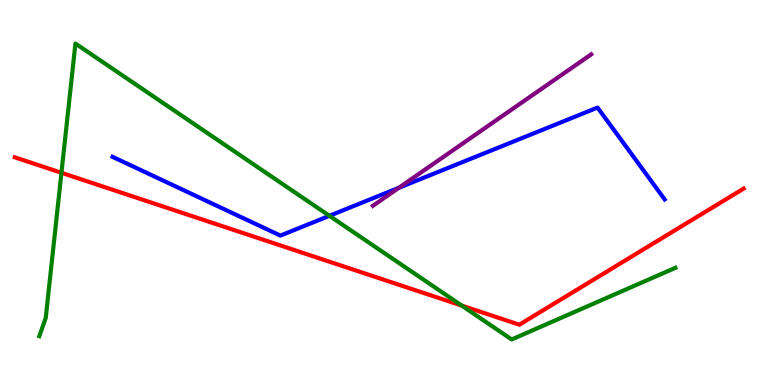[{'lines': ['blue', 'red'], 'intersections': []}, {'lines': ['green', 'red'], 'intersections': [{'x': 0.793, 'y': 5.51}, {'x': 5.96, 'y': 2.06}]}, {'lines': ['purple', 'red'], 'intersections': []}, {'lines': ['blue', 'green'], 'intersections': [{'x': 4.25, 'y': 4.39}]}, {'lines': ['blue', 'purple'], 'intersections': [{'x': 5.15, 'y': 5.12}]}, {'lines': ['green', 'purple'], 'intersections': []}]